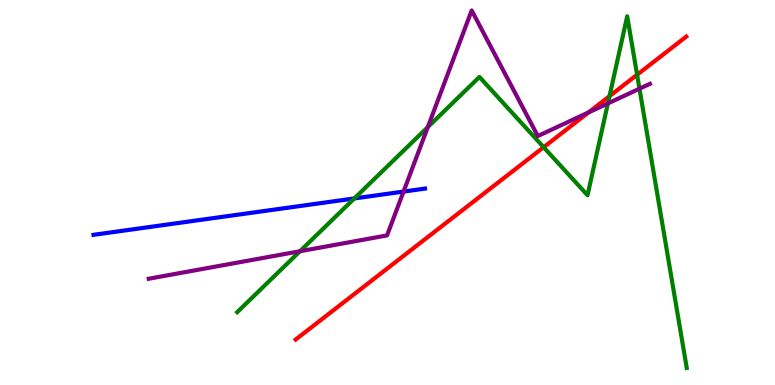[{'lines': ['blue', 'red'], 'intersections': []}, {'lines': ['green', 'red'], 'intersections': [{'x': 7.01, 'y': 6.18}, {'x': 7.86, 'y': 7.5}, {'x': 8.22, 'y': 8.06}]}, {'lines': ['purple', 'red'], 'intersections': [{'x': 7.59, 'y': 7.08}]}, {'lines': ['blue', 'green'], 'intersections': [{'x': 4.57, 'y': 4.85}]}, {'lines': ['blue', 'purple'], 'intersections': [{'x': 5.21, 'y': 5.02}]}, {'lines': ['green', 'purple'], 'intersections': [{'x': 3.87, 'y': 3.47}, {'x': 5.52, 'y': 6.7}, {'x': 7.84, 'y': 7.31}, {'x': 8.25, 'y': 7.7}]}]